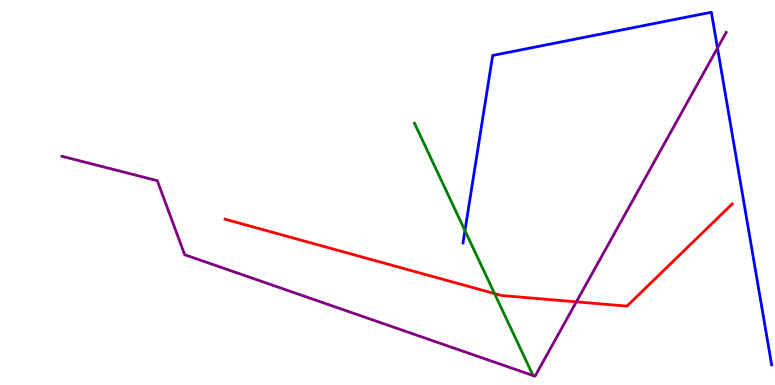[{'lines': ['blue', 'red'], 'intersections': []}, {'lines': ['green', 'red'], 'intersections': [{'x': 6.38, 'y': 2.37}]}, {'lines': ['purple', 'red'], 'intersections': [{'x': 7.44, 'y': 2.16}]}, {'lines': ['blue', 'green'], 'intersections': [{'x': 6.0, 'y': 4.01}]}, {'lines': ['blue', 'purple'], 'intersections': [{'x': 9.26, 'y': 8.75}]}, {'lines': ['green', 'purple'], 'intersections': []}]